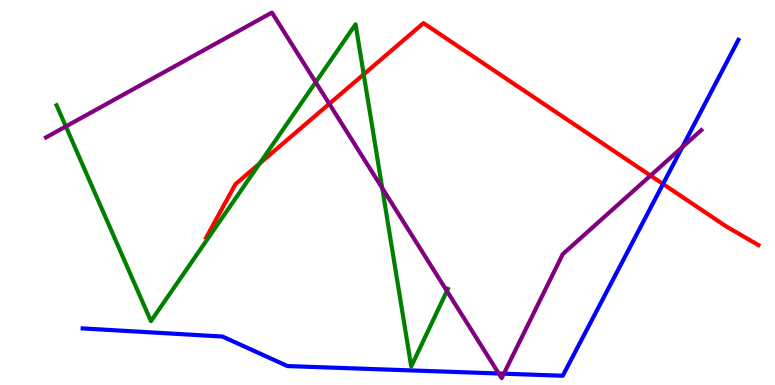[{'lines': ['blue', 'red'], 'intersections': [{'x': 8.56, 'y': 5.22}]}, {'lines': ['green', 'red'], 'intersections': [{'x': 3.35, 'y': 5.75}, {'x': 4.69, 'y': 8.07}]}, {'lines': ['purple', 'red'], 'intersections': [{'x': 4.25, 'y': 7.3}, {'x': 8.39, 'y': 5.44}]}, {'lines': ['blue', 'green'], 'intersections': []}, {'lines': ['blue', 'purple'], 'intersections': [{'x': 6.44, 'y': 0.299}, {'x': 6.5, 'y': 0.294}, {'x': 8.8, 'y': 6.18}]}, {'lines': ['green', 'purple'], 'intersections': [{'x': 0.85, 'y': 6.72}, {'x': 4.07, 'y': 7.86}, {'x': 4.93, 'y': 5.12}, {'x': 5.77, 'y': 2.44}]}]